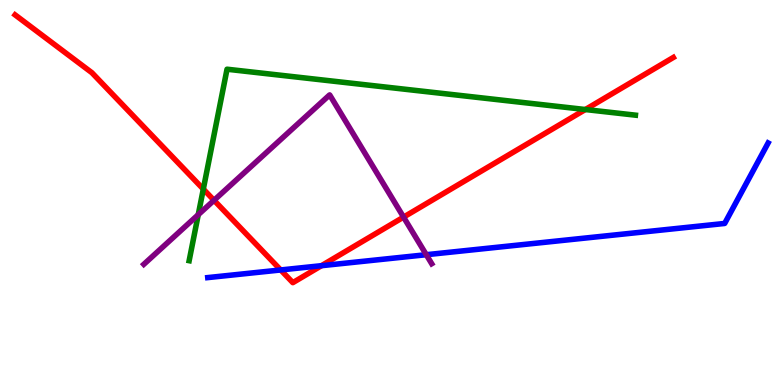[{'lines': ['blue', 'red'], 'intersections': [{'x': 3.62, 'y': 2.99}, {'x': 4.15, 'y': 3.1}]}, {'lines': ['green', 'red'], 'intersections': [{'x': 2.62, 'y': 5.09}, {'x': 7.55, 'y': 7.16}]}, {'lines': ['purple', 'red'], 'intersections': [{'x': 2.76, 'y': 4.8}, {'x': 5.21, 'y': 4.36}]}, {'lines': ['blue', 'green'], 'intersections': []}, {'lines': ['blue', 'purple'], 'intersections': [{'x': 5.5, 'y': 3.38}]}, {'lines': ['green', 'purple'], 'intersections': [{'x': 2.56, 'y': 4.42}]}]